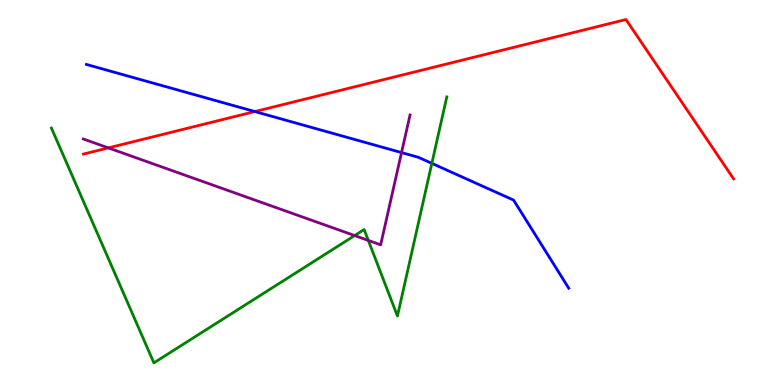[{'lines': ['blue', 'red'], 'intersections': [{'x': 3.29, 'y': 7.1}]}, {'lines': ['green', 'red'], 'intersections': []}, {'lines': ['purple', 'red'], 'intersections': [{'x': 1.4, 'y': 6.16}]}, {'lines': ['blue', 'green'], 'intersections': [{'x': 5.57, 'y': 5.76}]}, {'lines': ['blue', 'purple'], 'intersections': [{'x': 5.18, 'y': 6.04}]}, {'lines': ['green', 'purple'], 'intersections': [{'x': 4.58, 'y': 3.88}, {'x': 4.75, 'y': 3.76}]}]